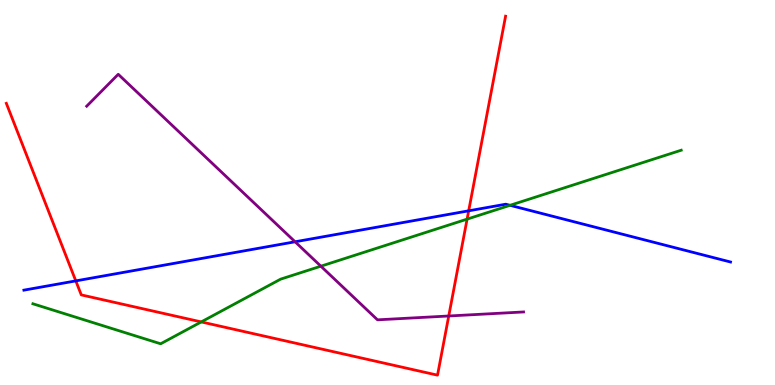[{'lines': ['blue', 'red'], 'intersections': [{'x': 0.978, 'y': 2.7}, {'x': 6.05, 'y': 4.52}]}, {'lines': ['green', 'red'], 'intersections': [{'x': 2.6, 'y': 1.64}, {'x': 6.03, 'y': 4.31}]}, {'lines': ['purple', 'red'], 'intersections': [{'x': 5.79, 'y': 1.79}]}, {'lines': ['blue', 'green'], 'intersections': [{'x': 6.58, 'y': 4.67}]}, {'lines': ['blue', 'purple'], 'intersections': [{'x': 3.81, 'y': 3.72}]}, {'lines': ['green', 'purple'], 'intersections': [{'x': 4.14, 'y': 3.09}]}]